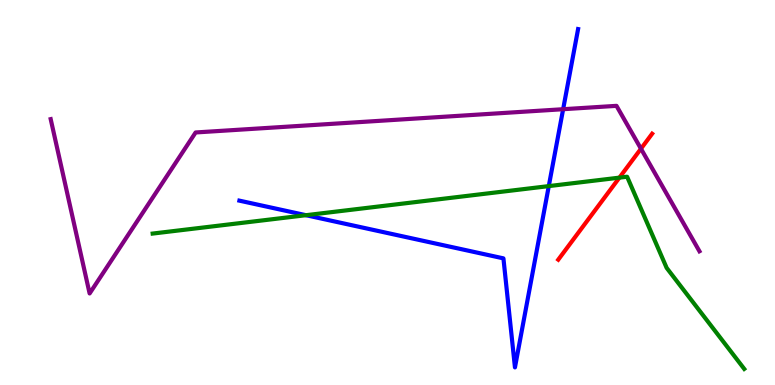[{'lines': ['blue', 'red'], 'intersections': []}, {'lines': ['green', 'red'], 'intersections': [{'x': 7.99, 'y': 5.39}]}, {'lines': ['purple', 'red'], 'intersections': [{'x': 8.27, 'y': 6.14}]}, {'lines': ['blue', 'green'], 'intersections': [{'x': 3.95, 'y': 4.41}, {'x': 7.08, 'y': 5.17}]}, {'lines': ['blue', 'purple'], 'intersections': [{'x': 7.27, 'y': 7.16}]}, {'lines': ['green', 'purple'], 'intersections': []}]